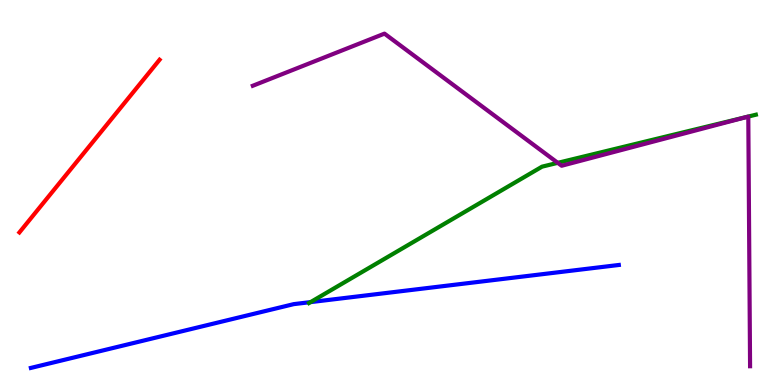[{'lines': ['blue', 'red'], 'intersections': []}, {'lines': ['green', 'red'], 'intersections': []}, {'lines': ['purple', 'red'], 'intersections': []}, {'lines': ['blue', 'green'], 'intersections': [{'x': 4.01, 'y': 2.15}]}, {'lines': ['blue', 'purple'], 'intersections': []}, {'lines': ['green', 'purple'], 'intersections': [{'x': 7.2, 'y': 5.77}]}]